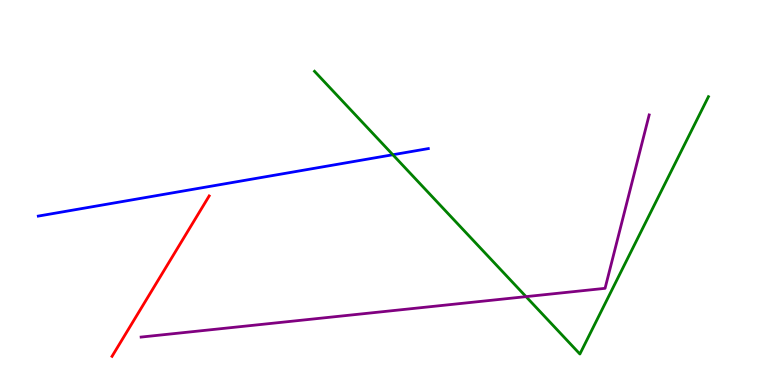[{'lines': ['blue', 'red'], 'intersections': []}, {'lines': ['green', 'red'], 'intersections': []}, {'lines': ['purple', 'red'], 'intersections': []}, {'lines': ['blue', 'green'], 'intersections': [{'x': 5.07, 'y': 5.98}]}, {'lines': ['blue', 'purple'], 'intersections': []}, {'lines': ['green', 'purple'], 'intersections': [{'x': 6.79, 'y': 2.3}]}]